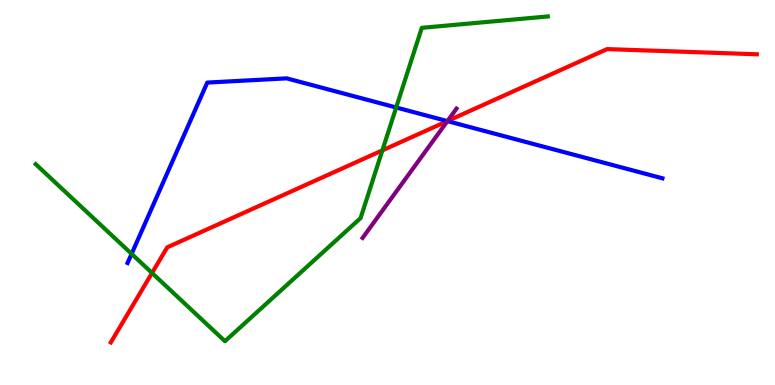[{'lines': ['blue', 'red'], 'intersections': [{'x': 5.77, 'y': 6.85}]}, {'lines': ['green', 'red'], 'intersections': [{'x': 1.96, 'y': 2.91}, {'x': 4.93, 'y': 6.09}]}, {'lines': ['purple', 'red'], 'intersections': [{'x': 5.77, 'y': 6.86}]}, {'lines': ['blue', 'green'], 'intersections': [{'x': 1.7, 'y': 3.41}, {'x': 5.11, 'y': 7.21}]}, {'lines': ['blue', 'purple'], 'intersections': [{'x': 5.77, 'y': 6.85}]}, {'lines': ['green', 'purple'], 'intersections': []}]